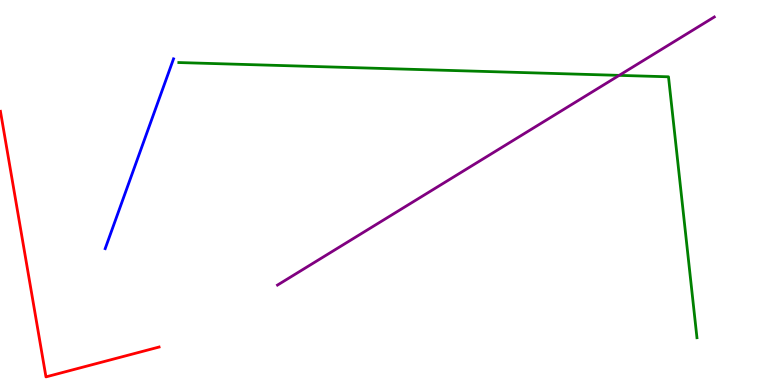[{'lines': ['blue', 'red'], 'intersections': []}, {'lines': ['green', 'red'], 'intersections': []}, {'lines': ['purple', 'red'], 'intersections': []}, {'lines': ['blue', 'green'], 'intersections': []}, {'lines': ['blue', 'purple'], 'intersections': []}, {'lines': ['green', 'purple'], 'intersections': [{'x': 7.99, 'y': 8.04}]}]